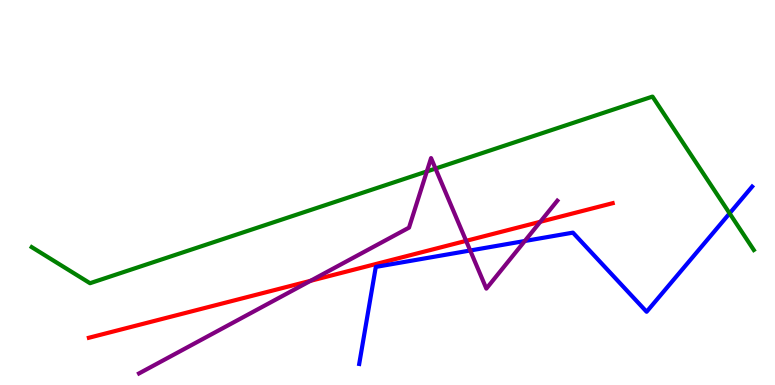[{'lines': ['blue', 'red'], 'intersections': []}, {'lines': ['green', 'red'], 'intersections': []}, {'lines': ['purple', 'red'], 'intersections': [{'x': 4.01, 'y': 2.71}, {'x': 6.01, 'y': 3.74}, {'x': 6.97, 'y': 4.24}]}, {'lines': ['blue', 'green'], 'intersections': [{'x': 9.41, 'y': 4.46}]}, {'lines': ['blue', 'purple'], 'intersections': [{'x': 6.07, 'y': 3.49}, {'x': 6.77, 'y': 3.74}]}, {'lines': ['green', 'purple'], 'intersections': [{'x': 5.51, 'y': 5.55}, {'x': 5.62, 'y': 5.62}]}]